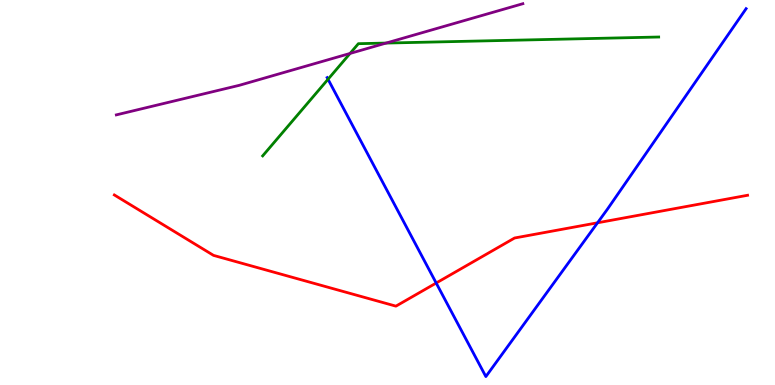[{'lines': ['blue', 'red'], 'intersections': [{'x': 5.63, 'y': 2.65}, {'x': 7.71, 'y': 4.21}]}, {'lines': ['green', 'red'], 'intersections': []}, {'lines': ['purple', 'red'], 'intersections': []}, {'lines': ['blue', 'green'], 'intersections': [{'x': 4.23, 'y': 7.94}]}, {'lines': ['blue', 'purple'], 'intersections': []}, {'lines': ['green', 'purple'], 'intersections': [{'x': 4.52, 'y': 8.61}, {'x': 4.98, 'y': 8.88}]}]